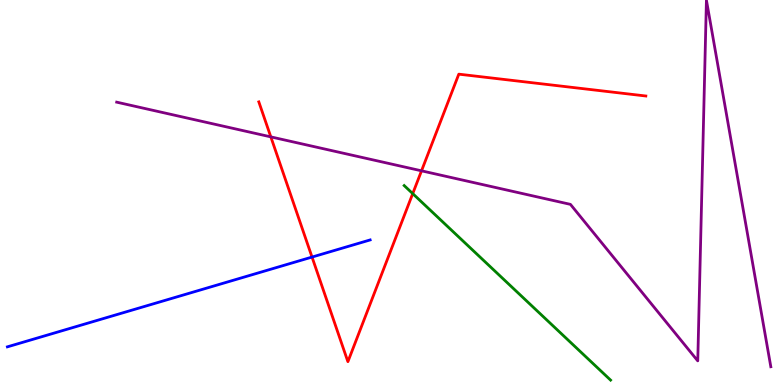[{'lines': ['blue', 'red'], 'intersections': [{'x': 4.03, 'y': 3.32}]}, {'lines': ['green', 'red'], 'intersections': [{'x': 5.33, 'y': 4.97}]}, {'lines': ['purple', 'red'], 'intersections': [{'x': 3.49, 'y': 6.44}, {'x': 5.44, 'y': 5.56}]}, {'lines': ['blue', 'green'], 'intersections': []}, {'lines': ['blue', 'purple'], 'intersections': []}, {'lines': ['green', 'purple'], 'intersections': []}]